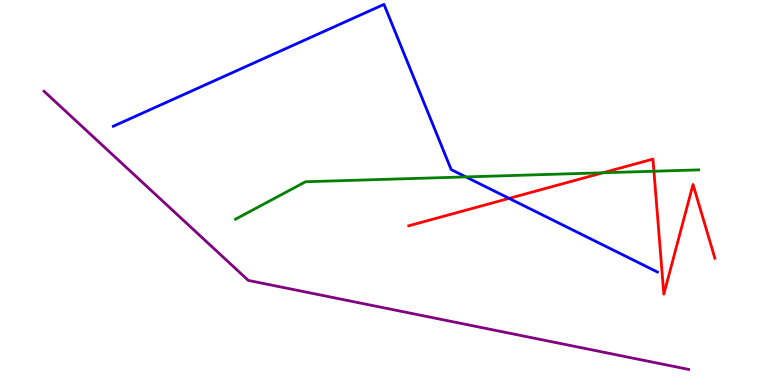[{'lines': ['blue', 'red'], 'intersections': [{'x': 6.57, 'y': 4.85}]}, {'lines': ['green', 'red'], 'intersections': [{'x': 7.78, 'y': 5.51}, {'x': 8.44, 'y': 5.55}]}, {'lines': ['purple', 'red'], 'intersections': []}, {'lines': ['blue', 'green'], 'intersections': [{'x': 6.01, 'y': 5.4}]}, {'lines': ['blue', 'purple'], 'intersections': []}, {'lines': ['green', 'purple'], 'intersections': []}]